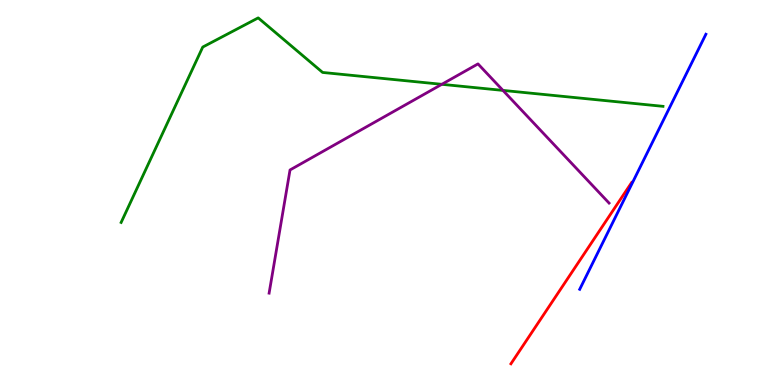[{'lines': ['blue', 'red'], 'intersections': []}, {'lines': ['green', 'red'], 'intersections': []}, {'lines': ['purple', 'red'], 'intersections': []}, {'lines': ['blue', 'green'], 'intersections': []}, {'lines': ['blue', 'purple'], 'intersections': []}, {'lines': ['green', 'purple'], 'intersections': [{'x': 5.7, 'y': 7.81}, {'x': 6.49, 'y': 7.65}]}]